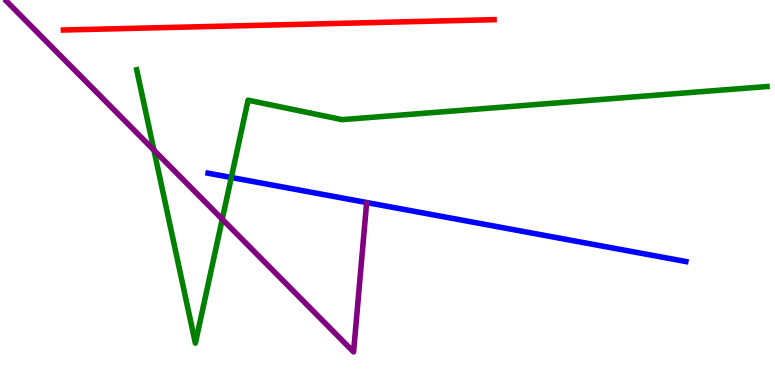[{'lines': ['blue', 'red'], 'intersections': []}, {'lines': ['green', 'red'], 'intersections': []}, {'lines': ['purple', 'red'], 'intersections': []}, {'lines': ['blue', 'green'], 'intersections': [{'x': 2.98, 'y': 5.39}]}, {'lines': ['blue', 'purple'], 'intersections': []}, {'lines': ['green', 'purple'], 'intersections': [{'x': 1.99, 'y': 6.1}, {'x': 2.87, 'y': 4.31}]}]